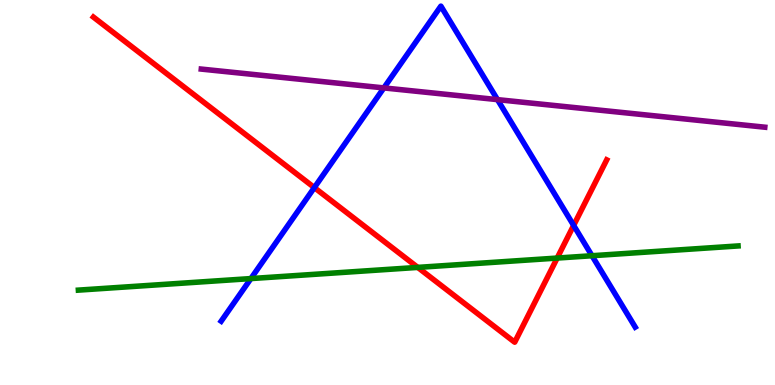[{'lines': ['blue', 'red'], 'intersections': [{'x': 4.06, 'y': 5.13}, {'x': 7.4, 'y': 4.15}]}, {'lines': ['green', 'red'], 'intersections': [{'x': 5.39, 'y': 3.05}, {'x': 7.19, 'y': 3.3}]}, {'lines': ['purple', 'red'], 'intersections': []}, {'lines': ['blue', 'green'], 'intersections': [{'x': 3.24, 'y': 2.76}, {'x': 7.64, 'y': 3.36}]}, {'lines': ['blue', 'purple'], 'intersections': [{'x': 4.95, 'y': 7.72}, {'x': 6.42, 'y': 7.41}]}, {'lines': ['green', 'purple'], 'intersections': []}]